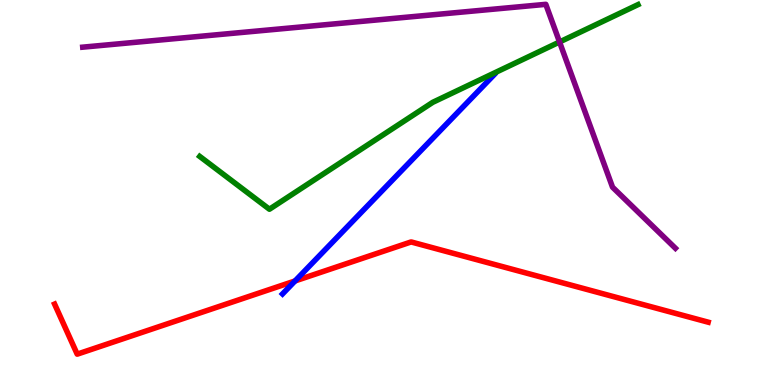[{'lines': ['blue', 'red'], 'intersections': [{'x': 3.81, 'y': 2.7}]}, {'lines': ['green', 'red'], 'intersections': []}, {'lines': ['purple', 'red'], 'intersections': []}, {'lines': ['blue', 'green'], 'intersections': []}, {'lines': ['blue', 'purple'], 'intersections': []}, {'lines': ['green', 'purple'], 'intersections': [{'x': 7.22, 'y': 8.91}]}]